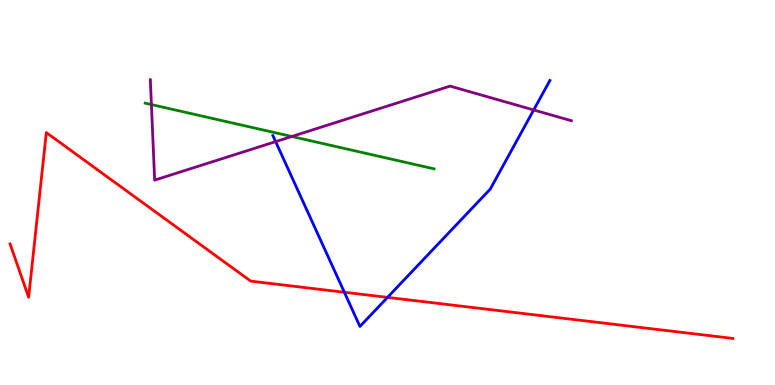[{'lines': ['blue', 'red'], 'intersections': [{'x': 4.44, 'y': 2.41}, {'x': 5.0, 'y': 2.28}]}, {'lines': ['green', 'red'], 'intersections': []}, {'lines': ['purple', 'red'], 'intersections': []}, {'lines': ['blue', 'green'], 'intersections': []}, {'lines': ['blue', 'purple'], 'intersections': [{'x': 3.56, 'y': 6.32}, {'x': 6.89, 'y': 7.14}]}, {'lines': ['green', 'purple'], 'intersections': [{'x': 1.95, 'y': 7.28}, {'x': 3.76, 'y': 6.45}]}]